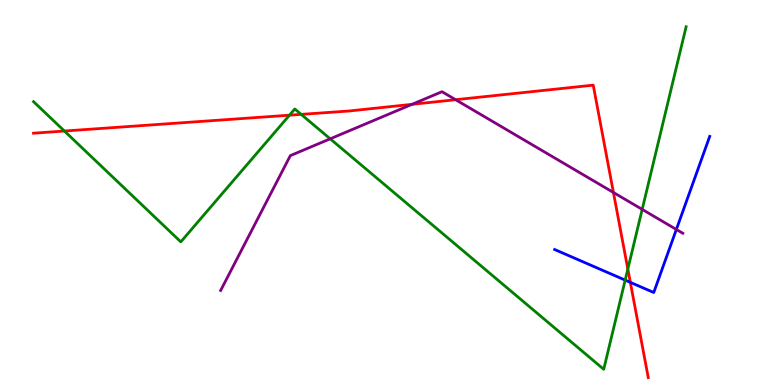[{'lines': ['blue', 'red'], 'intersections': [{'x': 8.13, 'y': 2.67}]}, {'lines': ['green', 'red'], 'intersections': [{'x': 0.831, 'y': 6.6}, {'x': 3.74, 'y': 7.01}, {'x': 3.89, 'y': 7.03}, {'x': 8.1, 'y': 3.01}]}, {'lines': ['purple', 'red'], 'intersections': [{'x': 5.32, 'y': 7.29}, {'x': 5.88, 'y': 7.41}, {'x': 7.92, 'y': 5.0}]}, {'lines': ['blue', 'green'], 'intersections': [{'x': 8.07, 'y': 2.72}]}, {'lines': ['blue', 'purple'], 'intersections': [{'x': 8.73, 'y': 4.04}]}, {'lines': ['green', 'purple'], 'intersections': [{'x': 4.26, 'y': 6.39}, {'x': 8.29, 'y': 4.56}]}]